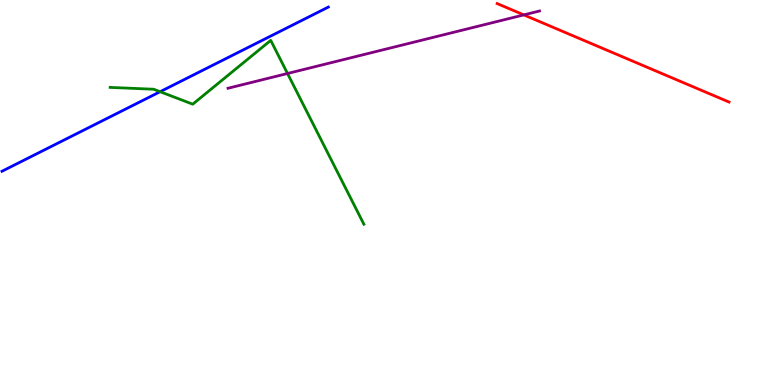[{'lines': ['blue', 'red'], 'intersections': []}, {'lines': ['green', 'red'], 'intersections': []}, {'lines': ['purple', 'red'], 'intersections': [{'x': 6.76, 'y': 9.61}]}, {'lines': ['blue', 'green'], 'intersections': [{'x': 2.07, 'y': 7.62}]}, {'lines': ['blue', 'purple'], 'intersections': []}, {'lines': ['green', 'purple'], 'intersections': [{'x': 3.71, 'y': 8.09}]}]